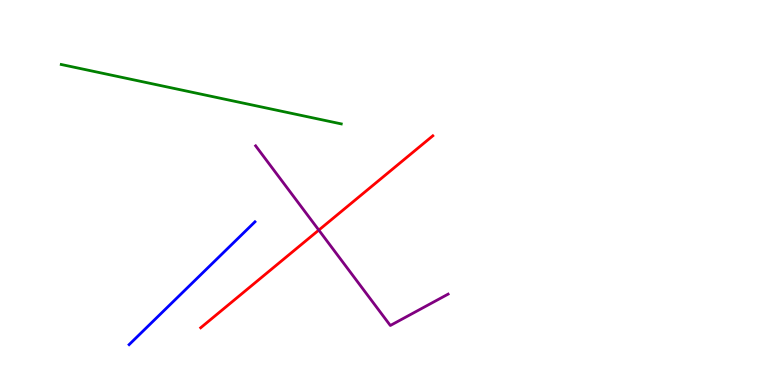[{'lines': ['blue', 'red'], 'intersections': []}, {'lines': ['green', 'red'], 'intersections': []}, {'lines': ['purple', 'red'], 'intersections': [{'x': 4.11, 'y': 4.02}]}, {'lines': ['blue', 'green'], 'intersections': []}, {'lines': ['blue', 'purple'], 'intersections': []}, {'lines': ['green', 'purple'], 'intersections': []}]